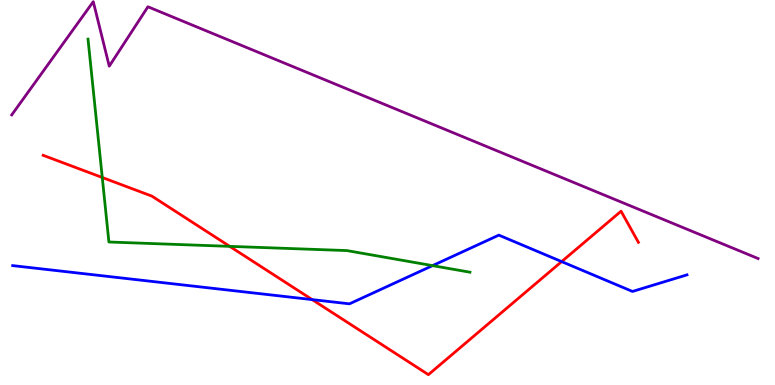[{'lines': ['blue', 'red'], 'intersections': [{'x': 4.03, 'y': 2.22}, {'x': 7.25, 'y': 3.21}]}, {'lines': ['green', 'red'], 'intersections': [{'x': 1.32, 'y': 5.39}, {'x': 2.96, 'y': 3.6}]}, {'lines': ['purple', 'red'], 'intersections': []}, {'lines': ['blue', 'green'], 'intersections': [{'x': 5.58, 'y': 3.1}]}, {'lines': ['blue', 'purple'], 'intersections': []}, {'lines': ['green', 'purple'], 'intersections': []}]